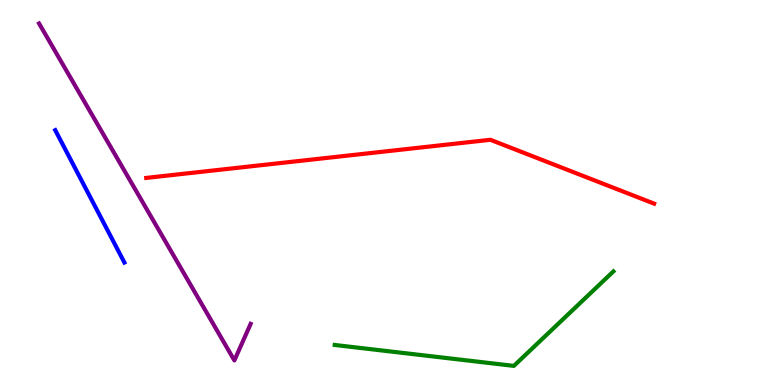[{'lines': ['blue', 'red'], 'intersections': []}, {'lines': ['green', 'red'], 'intersections': []}, {'lines': ['purple', 'red'], 'intersections': []}, {'lines': ['blue', 'green'], 'intersections': []}, {'lines': ['blue', 'purple'], 'intersections': []}, {'lines': ['green', 'purple'], 'intersections': []}]